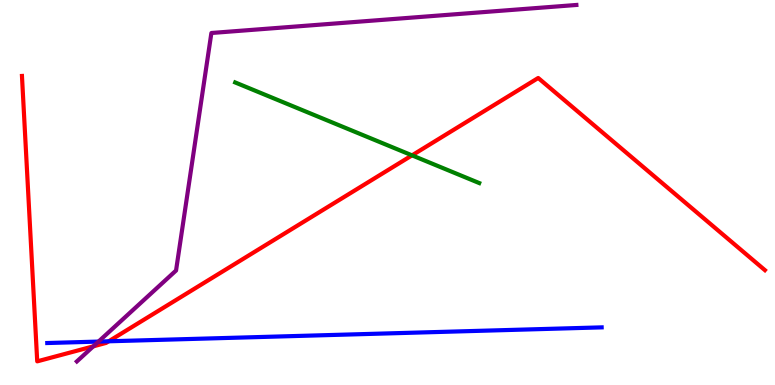[{'lines': ['blue', 'red'], 'intersections': [{'x': 1.4, 'y': 1.14}]}, {'lines': ['green', 'red'], 'intersections': [{'x': 5.32, 'y': 5.96}]}, {'lines': ['purple', 'red'], 'intersections': [{'x': 1.2, 'y': 1.0}]}, {'lines': ['blue', 'green'], 'intersections': []}, {'lines': ['blue', 'purple'], 'intersections': [{'x': 1.27, 'y': 1.13}]}, {'lines': ['green', 'purple'], 'intersections': []}]